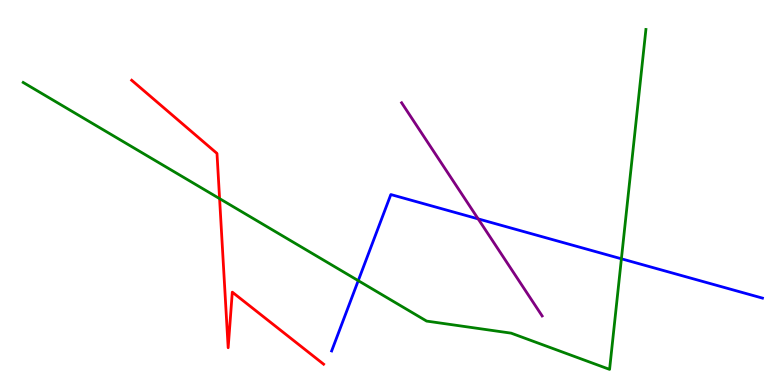[{'lines': ['blue', 'red'], 'intersections': []}, {'lines': ['green', 'red'], 'intersections': [{'x': 2.83, 'y': 4.84}]}, {'lines': ['purple', 'red'], 'intersections': []}, {'lines': ['blue', 'green'], 'intersections': [{'x': 4.62, 'y': 2.71}, {'x': 8.02, 'y': 3.28}]}, {'lines': ['blue', 'purple'], 'intersections': [{'x': 6.17, 'y': 4.31}]}, {'lines': ['green', 'purple'], 'intersections': []}]